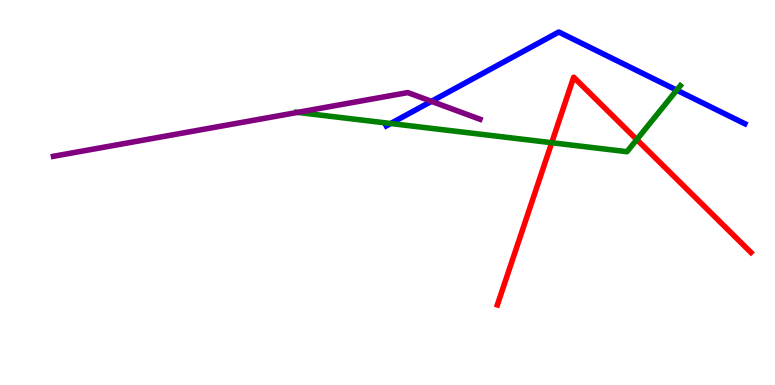[{'lines': ['blue', 'red'], 'intersections': []}, {'lines': ['green', 'red'], 'intersections': [{'x': 7.12, 'y': 6.29}, {'x': 8.22, 'y': 6.37}]}, {'lines': ['purple', 'red'], 'intersections': []}, {'lines': ['blue', 'green'], 'intersections': [{'x': 5.04, 'y': 6.79}, {'x': 8.73, 'y': 7.66}]}, {'lines': ['blue', 'purple'], 'intersections': [{'x': 5.57, 'y': 7.37}]}, {'lines': ['green', 'purple'], 'intersections': [{'x': 3.84, 'y': 7.08}]}]